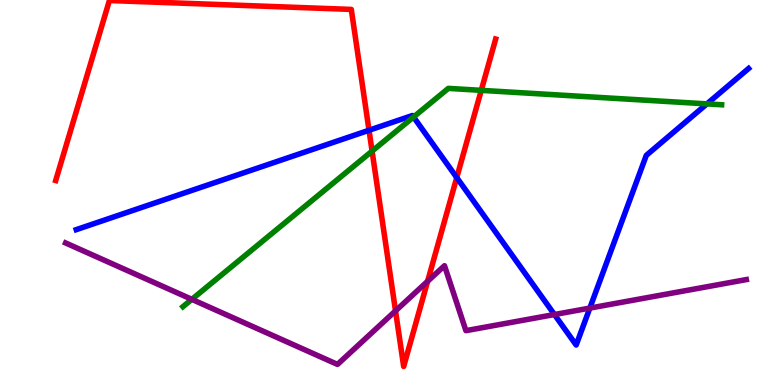[{'lines': ['blue', 'red'], 'intersections': [{'x': 4.76, 'y': 6.62}, {'x': 5.89, 'y': 5.39}]}, {'lines': ['green', 'red'], 'intersections': [{'x': 4.8, 'y': 6.08}, {'x': 6.21, 'y': 7.65}]}, {'lines': ['purple', 'red'], 'intersections': [{'x': 5.1, 'y': 1.93}, {'x': 5.52, 'y': 2.69}]}, {'lines': ['blue', 'green'], 'intersections': [{'x': 5.34, 'y': 6.96}, {'x': 9.12, 'y': 7.3}]}, {'lines': ['blue', 'purple'], 'intersections': [{'x': 7.15, 'y': 1.83}, {'x': 7.61, 'y': 2.0}]}, {'lines': ['green', 'purple'], 'intersections': [{'x': 2.48, 'y': 2.22}]}]